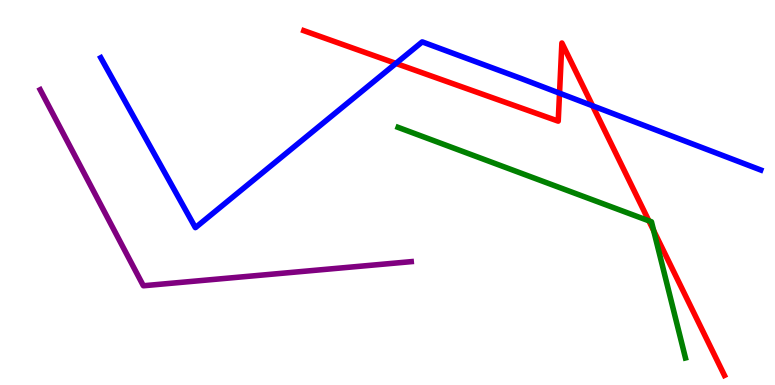[{'lines': ['blue', 'red'], 'intersections': [{'x': 5.11, 'y': 8.35}, {'x': 7.22, 'y': 7.58}, {'x': 7.65, 'y': 7.25}]}, {'lines': ['green', 'red'], 'intersections': [{'x': 8.37, 'y': 4.26}, {'x': 8.43, 'y': 4.01}]}, {'lines': ['purple', 'red'], 'intersections': []}, {'lines': ['blue', 'green'], 'intersections': []}, {'lines': ['blue', 'purple'], 'intersections': []}, {'lines': ['green', 'purple'], 'intersections': []}]